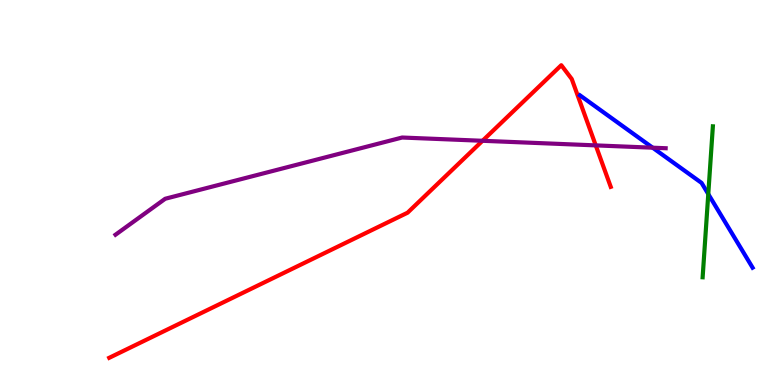[{'lines': ['blue', 'red'], 'intersections': []}, {'lines': ['green', 'red'], 'intersections': []}, {'lines': ['purple', 'red'], 'intersections': [{'x': 6.23, 'y': 6.34}, {'x': 7.69, 'y': 6.22}]}, {'lines': ['blue', 'green'], 'intersections': [{'x': 9.14, 'y': 4.96}]}, {'lines': ['blue', 'purple'], 'intersections': [{'x': 8.42, 'y': 6.16}]}, {'lines': ['green', 'purple'], 'intersections': []}]